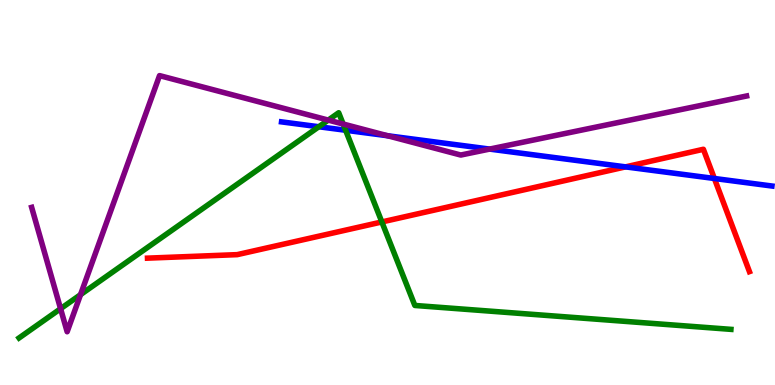[{'lines': ['blue', 'red'], 'intersections': [{'x': 8.07, 'y': 5.67}, {'x': 9.22, 'y': 5.36}]}, {'lines': ['green', 'red'], 'intersections': [{'x': 4.93, 'y': 4.24}]}, {'lines': ['purple', 'red'], 'intersections': []}, {'lines': ['blue', 'green'], 'intersections': [{'x': 4.11, 'y': 6.71}, {'x': 4.46, 'y': 6.62}]}, {'lines': ['blue', 'purple'], 'intersections': [{'x': 5.0, 'y': 6.47}, {'x': 6.32, 'y': 6.13}]}, {'lines': ['green', 'purple'], 'intersections': [{'x': 0.782, 'y': 1.98}, {'x': 1.04, 'y': 2.35}, {'x': 4.24, 'y': 6.88}, {'x': 4.43, 'y': 6.78}]}]